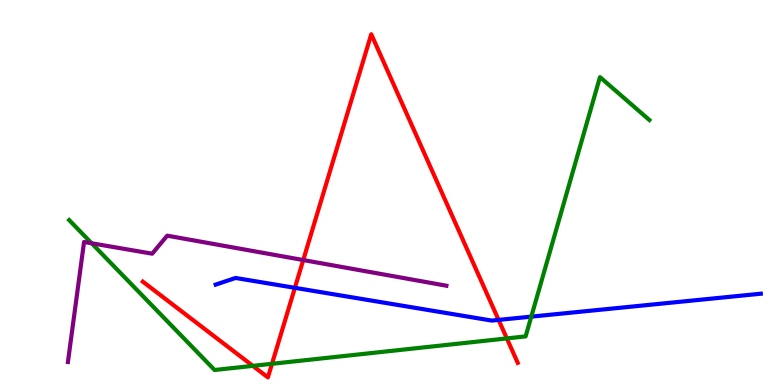[{'lines': ['blue', 'red'], 'intersections': [{'x': 3.8, 'y': 2.52}, {'x': 6.43, 'y': 1.69}]}, {'lines': ['green', 'red'], 'intersections': [{'x': 3.26, 'y': 0.497}, {'x': 3.51, 'y': 0.551}, {'x': 6.54, 'y': 1.21}]}, {'lines': ['purple', 'red'], 'intersections': [{'x': 3.91, 'y': 3.25}]}, {'lines': ['blue', 'green'], 'intersections': [{'x': 6.86, 'y': 1.78}]}, {'lines': ['blue', 'purple'], 'intersections': []}, {'lines': ['green', 'purple'], 'intersections': [{'x': 1.18, 'y': 3.68}]}]